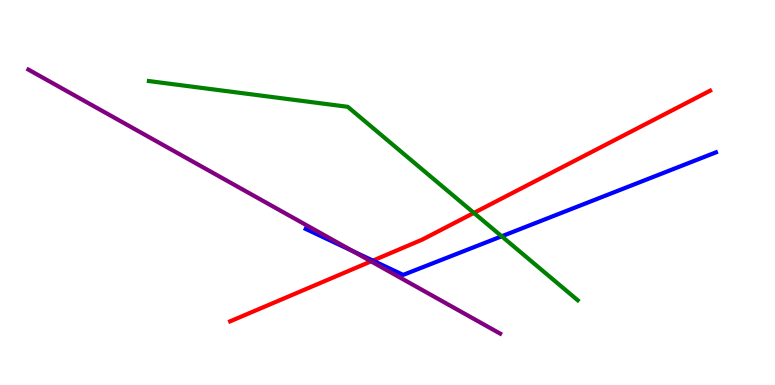[{'lines': ['blue', 'red'], 'intersections': [{'x': 4.81, 'y': 3.23}]}, {'lines': ['green', 'red'], 'intersections': [{'x': 6.11, 'y': 4.47}]}, {'lines': ['purple', 'red'], 'intersections': [{'x': 4.79, 'y': 3.21}]}, {'lines': ['blue', 'green'], 'intersections': [{'x': 6.47, 'y': 3.86}]}, {'lines': ['blue', 'purple'], 'intersections': [{'x': 4.55, 'y': 3.48}]}, {'lines': ['green', 'purple'], 'intersections': []}]